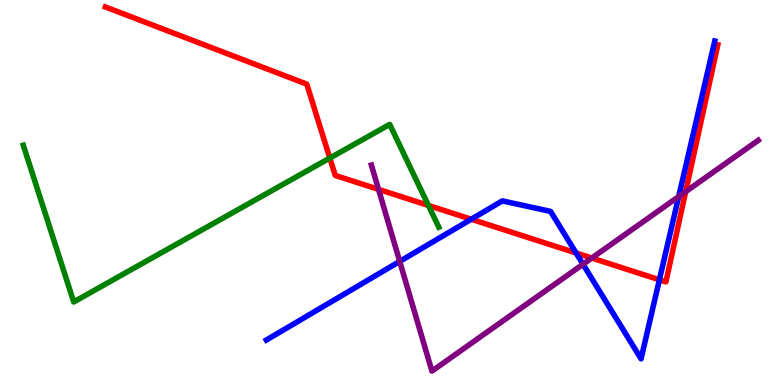[{'lines': ['blue', 'red'], 'intersections': [{'x': 6.08, 'y': 4.31}, {'x': 7.43, 'y': 3.43}, {'x': 8.51, 'y': 2.73}]}, {'lines': ['green', 'red'], 'intersections': [{'x': 4.26, 'y': 5.89}, {'x': 5.53, 'y': 4.66}]}, {'lines': ['purple', 'red'], 'intersections': [{'x': 4.88, 'y': 5.08}, {'x': 7.64, 'y': 3.3}, {'x': 8.85, 'y': 5.02}]}, {'lines': ['blue', 'green'], 'intersections': []}, {'lines': ['blue', 'purple'], 'intersections': [{'x': 5.16, 'y': 3.21}, {'x': 7.52, 'y': 3.14}, {'x': 8.76, 'y': 4.89}]}, {'lines': ['green', 'purple'], 'intersections': []}]